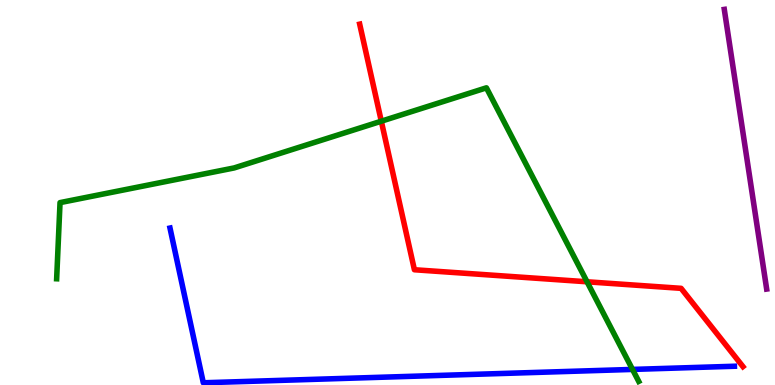[{'lines': ['blue', 'red'], 'intersections': []}, {'lines': ['green', 'red'], 'intersections': [{'x': 4.92, 'y': 6.85}, {'x': 7.57, 'y': 2.68}]}, {'lines': ['purple', 'red'], 'intersections': []}, {'lines': ['blue', 'green'], 'intersections': [{'x': 8.16, 'y': 0.405}]}, {'lines': ['blue', 'purple'], 'intersections': []}, {'lines': ['green', 'purple'], 'intersections': []}]